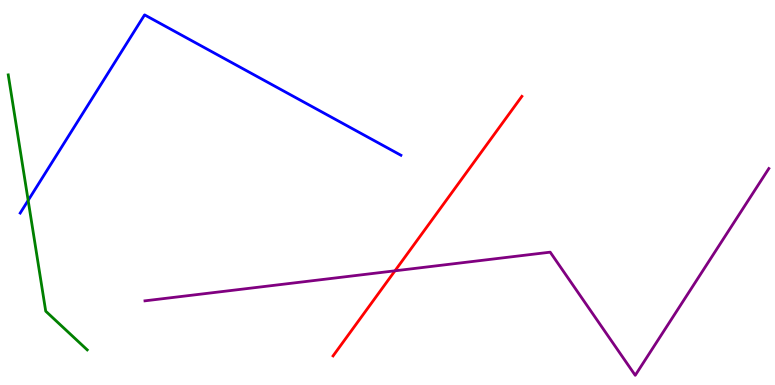[{'lines': ['blue', 'red'], 'intersections': []}, {'lines': ['green', 'red'], 'intersections': []}, {'lines': ['purple', 'red'], 'intersections': [{'x': 5.1, 'y': 2.97}]}, {'lines': ['blue', 'green'], 'intersections': [{'x': 0.363, 'y': 4.79}]}, {'lines': ['blue', 'purple'], 'intersections': []}, {'lines': ['green', 'purple'], 'intersections': []}]